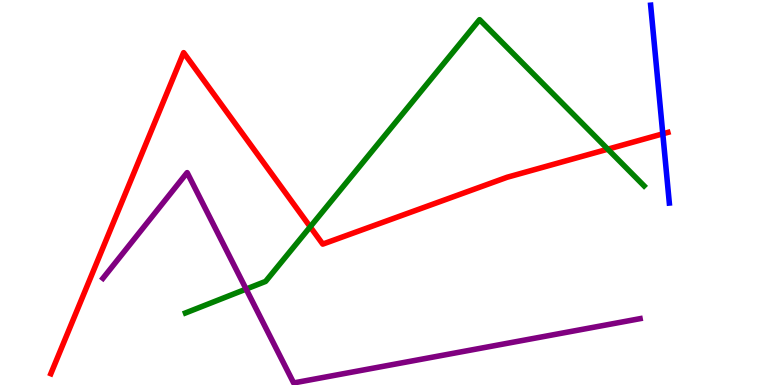[{'lines': ['blue', 'red'], 'intersections': [{'x': 8.55, 'y': 6.52}]}, {'lines': ['green', 'red'], 'intersections': [{'x': 4.0, 'y': 4.11}, {'x': 7.84, 'y': 6.13}]}, {'lines': ['purple', 'red'], 'intersections': []}, {'lines': ['blue', 'green'], 'intersections': []}, {'lines': ['blue', 'purple'], 'intersections': []}, {'lines': ['green', 'purple'], 'intersections': [{'x': 3.18, 'y': 2.49}]}]